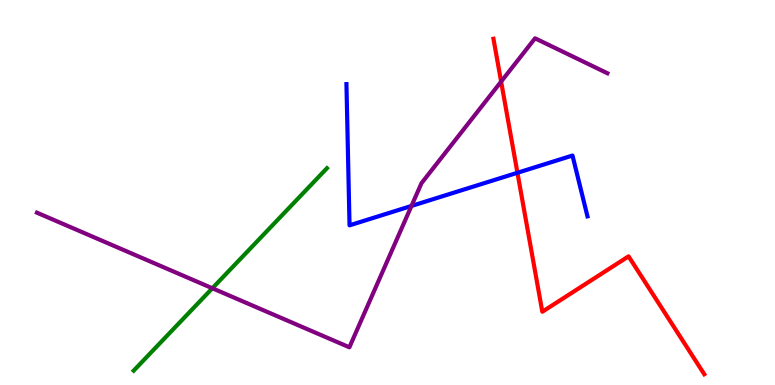[{'lines': ['blue', 'red'], 'intersections': [{'x': 6.68, 'y': 5.51}]}, {'lines': ['green', 'red'], 'intersections': []}, {'lines': ['purple', 'red'], 'intersections': [{'x': 6.47, 'y': 7.88}]}, {'lines': ['blue', 'green'], 'intersections': []}, {'lines': ['blue', 'purple'], 'intersections': [{'x': 5.31, 'y': 4.65}]}, {'lines': ['green', 'purple'], 'intersections': [{'x': 2.74, 'y': 2.51}]}]